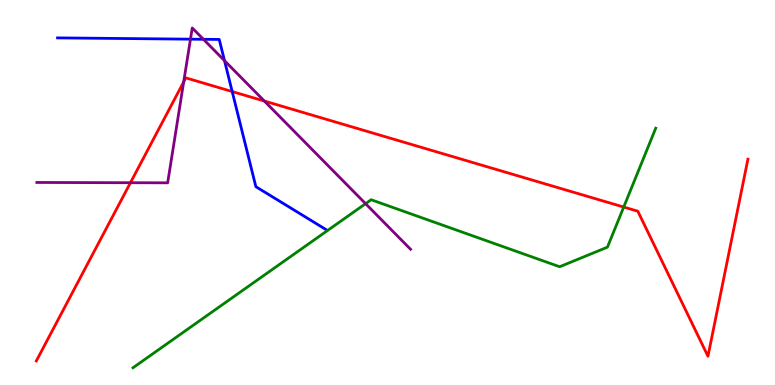[{'lines': ['blue', 'red'], 'intersections': [{'x': 3.0, 'y': 7.62}]}, {'lines': ['green', 'red'], 'intersections': [{'x': 8.05, 'y': 4.62}]}, {'lines': ['purple', 'red'], 'intersections': [{'x': 1.68, 'y': 5.25}, {'x': 2.37, 'y': 7.87}, {'x': 3.41, 'y': 7.38}]}, {'lines': ['blue', 'green'], 'intersections': []}, {'lines': ['blue', 'purple'], 'intersections': [{'x': 2.46, 'y': 8.98}, {'x': 2.62, 'y': 8.98}, {'x': 2.9, 'y': 8.42}]}, {'lines': ['green', 'purple'], 'intersections': [{'x': 4.72, 'y': 4.71}]}]